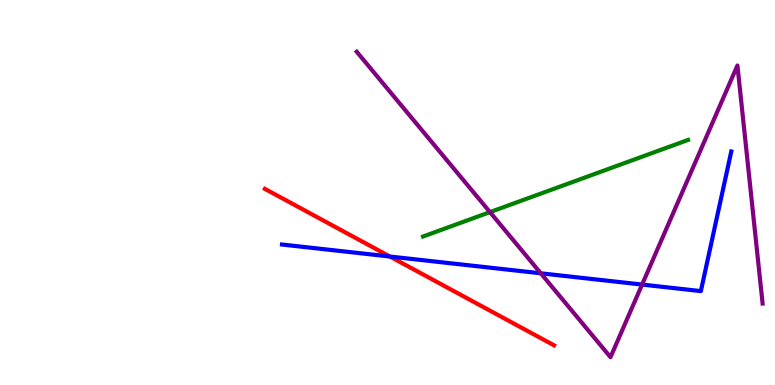[{'lines': ['blue', 'red'], 'intersections': [{'x': 5.03, 'y': 3.34}]}, {'lines': ['green', 'red'], 'intersections': []}, {'lines': ['purple', 'red'], 'intersections': []}, {'lines': ['blue', 'green'], 'intersections': []}, {'lines': ['blue', 'purple'], 'intersections': [{'x': 6.98, 'y': 2.9}, {'x': 8.29, 'y': 2.61}]}, {'lines': ['green', 'purple'], 'intersections': [{'x': 6.32, 'y': 4.49}]}]